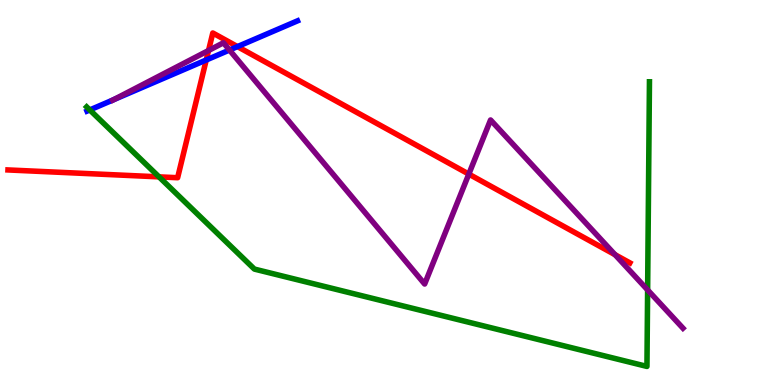[{'lines': ['blue', 'red'], 'intersections': [{'x': 2.66, 'y': 8.44}, {'x': 3.06, 'y': 8.79}]}, {'lines': ['green', 'red'], 'intersections': [{'x': 2.05, 'y': 5.41}]}, {'lines': ['purple', 'red'], 'intersections': [{'x': 2.69, 'y': 8.69}, {'x': 6.05, 'y': 5.48}, {'x': 7.94, 'y': 3.38}]}, {'lines': ['blue', 'green'], 'intersections': [{'x': 1.16, 'y': 7.14}]}, {'lines': ['blue', 'purple'], 'intersections': [{'x': 1.46, 'y': 7.41}, {'x': 2.96, 'y': 8.7}]}, {'lines': ['green', 'purple'], 'intersections': [{'x': 8.36, 'y': 2.47}]}]